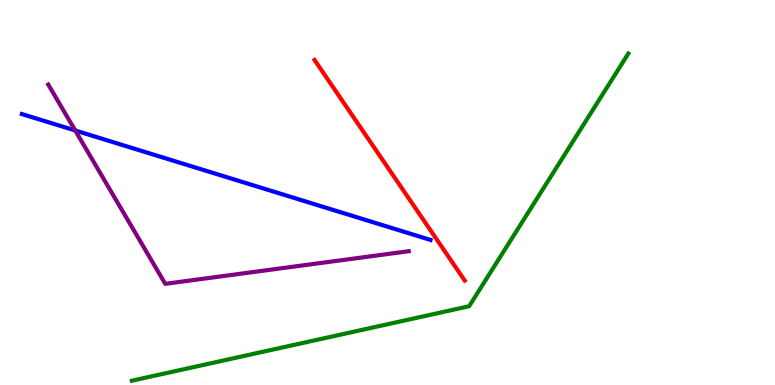[{'lines': ['blue', 'red'], 'intersections': []}, {'lines': ['green', 'red'], 'intersections': []}, {'lines': ['purple', 'red'], 'intersections': []}, {'lines': ['blue', 'green'], 'intersections': []}, {'lines': ['blue', 'purple'], 'intersections': [{'x': 0.971, 'y': 6.61}]}, {'lines': ['green', 'purple'], 'intersections': []}]